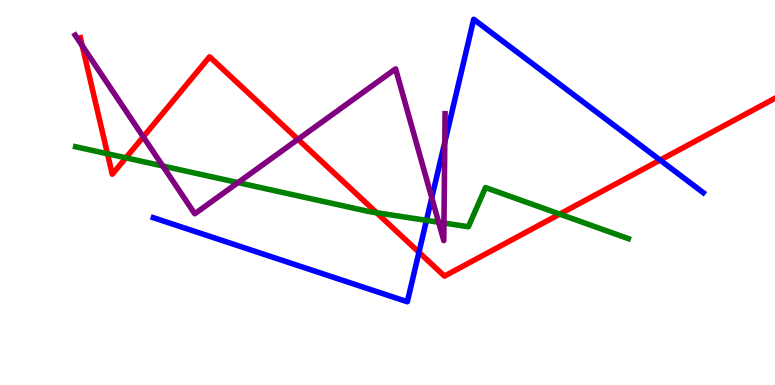[{'lines': ['blue', 'red'], 'intersections': [{'x': 5.41, 'y': 3.45}, {'x': 8.52, 'y': 5.84}]}, {'lines': ['green', 'red'], 'intersections': [{'x': 1.39, 'y': 6.01}, {'x': 1.62, 'y': 5.9}, {'x': 4.86, 'y': 4.47}, {'x': 7.22, 'y': 4.44}]}, {'lines': ['purple', 'red'], 'intersections': [{'x': 1.06, 'y': 8.81}, {'x': 1.85, 'y': 6.45}, {'x': 3.84, 'y': 6.38}]}, {'lines': ['blue', 'green'], 'intersections': [{'x': 5.5, 'y': 4.28}]}, {'lines': ['blue', 'purple'], 'intersections': [{'x': 5.57, 'y': 4.86}, {'x': 5.74, 'y': 6.3}]}, {'lines': ['green', 'purple'], 'intersections': [{'x': 2.1, 'y': 5.69}, {'x': 3.07, 'y': 5.26}, {'x': 5.66, 'y': 4.23}, {'x': 5.73, 'y': 4.21}]}]